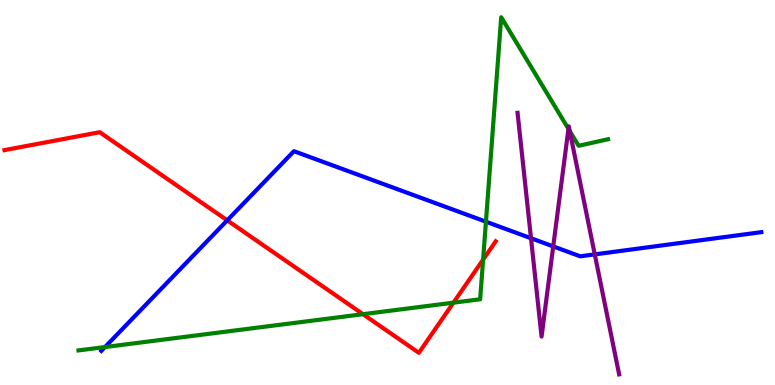[{'lines': ['blue', 'red'], 'intersections': [{'x': 2.93, 'y': 4.28}]}, {'lines': ['green', 'red'], 'intersections': [{'x': 4.68, 'y': 1.84}, {'x': 5.85, 'y': 2.14}, {'x': 6.23, 'y': 3.26}]}, {'lines': ['purple', 'red'], 'intersections': []}, {'lines': ['blue', 'green'], 'intersections': [{'x': 1.36, 'y': 0.986}, {'x': 6.27, 'y': 4.24}]}, {'lines': ['blue', 'purple'], 'intersections': [{'x': 6.85, 'y': 3.81}, {'x': 7.14, 'y': 3.6}, {'x': 7.67, 'y': 3.39}]}, {'lines': ['green', 'purple'], 'intersections': [{'x': 7.33, 'y': 6.65}, {'x': 7.35, 'y': 6.6}]}]